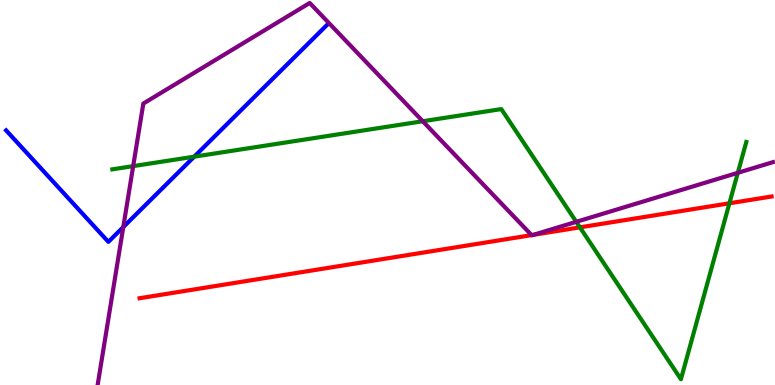[{'lines': ['blue', 'red'], 'intersections': []}, {'lines': ['green', 'red'], 'intersections': [{'x': 7.48, 'y': 4.09}, {'x': 9.41, 'y': 4.72}]}, {'lines': ['purple', 'red'], 'intersections': [{'x': 6.86, 'y': 3.89}, {'x': 6.88, 'y': 3.9}]}, {'lines': ['blue', 'green'], 'intersections': [{'x': 2.51, 'y': 5.93}]}, {'lines': ['blue', 'purple'], 'intersections': [{'x': 1.59, 'y': 4.1}]}, {'lines': ['green', 'purple'], 'intersections': [{'x': 1.72, 'y': 5.69}, {'x': 5.46, 'y': 6.85}, {'x': 7.44, 'y': 4.24}, {'x': 9.52, 'y': 5.51}]}]